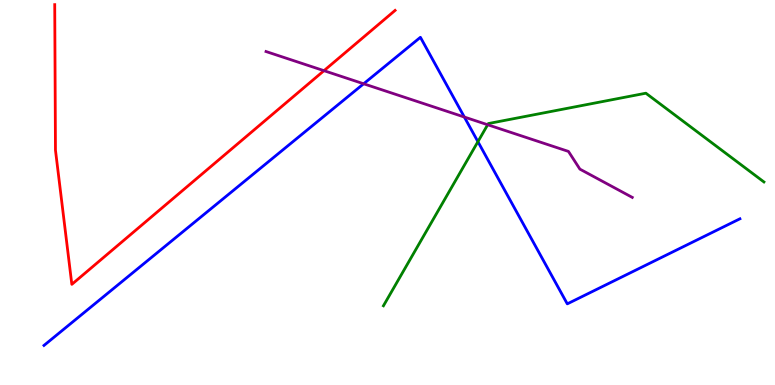[{'lines': ['blue', 'red'], 'intersections': []}, {'lines': ['green', 'red'], 'intersections': []}, {'lines': ['purple', 'red'], 'intersections': [{'x': 4.18, 'y': 8.16}]}, {'lines': ['blue', 'green'], 'intersections': [{'x': 6.17, 'y': 6.32}]}, {'lines': ['blue', 'purple'], 'intersections': [{'x': 4.69, 'y': 7.82}, {'x': 5.99, 'y': 6.96}]}, {'lines': ['green', 'purple'], 'intersections': [{'x': 6.29, 'y': 6.76}]}]